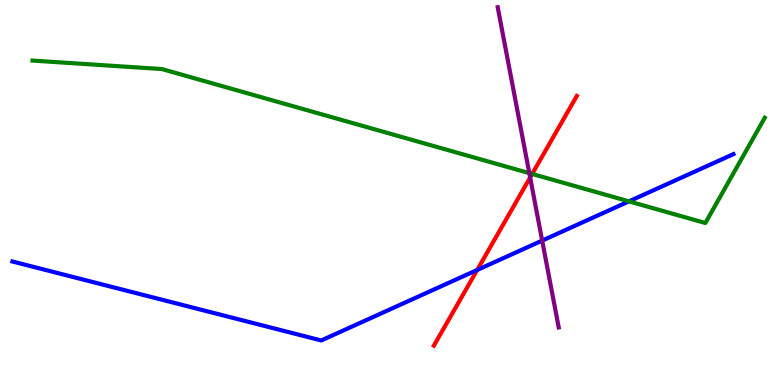[{'lines': ['blue', 'red'], 'intersections': [{'x': 6.16, 'y': 2.99}]}, {'lines': ['green', 'red'], 'intersections': [{'x': 6.87, 'y': 5.48}]}, {'lines': ['purple', 'red'], 'intersections': [{'x': 6.84, 'y': 5.39}]}, {'lines': ['blue', 'green'], 'intersections': [{'x': 8.12, 'y': 4.77}]}, {'lines': ['blue', 'purple'], 'intersections': [{'x': 7.0, 'y': 3.75}]}, {'lines': ['green', 'purple'], 'intersections': [{'x': 6.83, 'y': 5.5}]}]